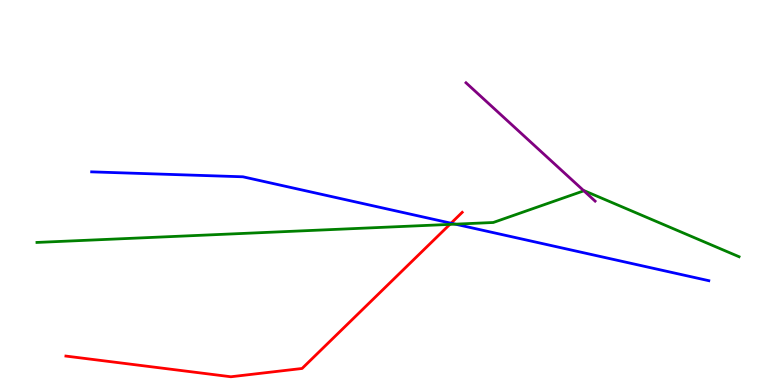[{'lines': ['blue', 'red'], 'intersections': [{'x': 5.82, 'y': 4.2}]}, {'lines': ['green', 'red'], 'intersections': [{'x': 5.8, 'y': 4.17}]}, {'lines': ['purple', 'red'], 'intersections': []}, {'lines': ['blue', 'green'], 'intersections': [{'x': 5.87, 'y': 4.18}]}, {'lines': ['blue', 'purple'], 'intersections': []}, {'lines': ['green', 'purple'], 'intersections': [{'x': 7.53, 'y': 5.04}]}]